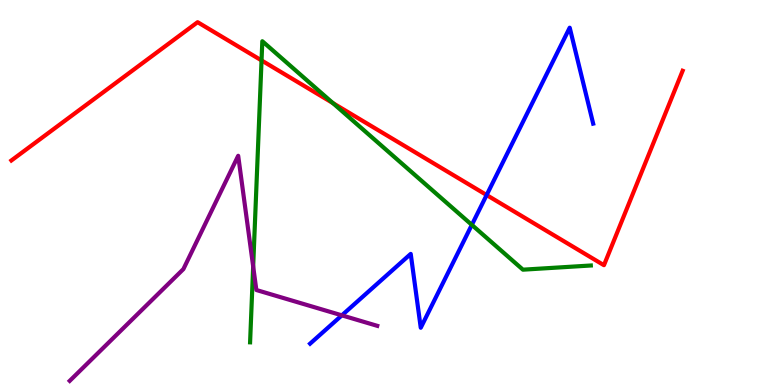[{'lines': ['blue', 'red'], 'intersections': [{'x': 6.28, 'y': 4.93}]}, {'lines': ['green', 'red'], 'intersections': [{'x': 3.37, 'y': 8.43}, {'x': 4.3, 'y': 7.32}]}, {'lines': ['purple', 'red'], 'intersections': []}, {'lines': ['blue', 'green'], 'intersections': [{'x': 6.09, 'y': 4.16}]}, {'lines': ['blue', 'purple'], 'intersections': [{'x': 4.41, 'y': 1.81}]}, {'lines': ['green', 'purple'], 'intersections': [{'x': 3.27, 'y': 3.08}]}]